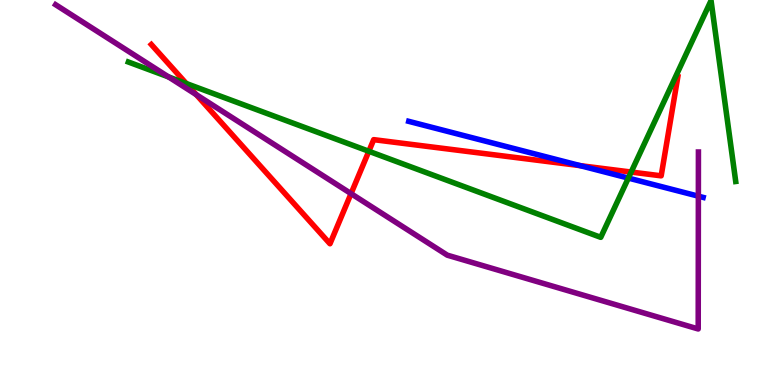[{'lines': ['blue', 'red'], 'intersections': [{'x': 7.49, 'y': 5.7}]}, {'lines': ['green', 'red'], 'intersections': [{'x': 2.4, 'y': 7.83}, {'x': 4.76, 'y': 6.07}, {'x': 8.14, 'y': 5.53}]}, {'lines': ['purple', 'red'], 'intersections': [{'x': 2.53, 'y': 7.54}, {'x': 4.53, 'y': 4.97}]}, {'lines': ['blue', 'green'], 'intersections': [{'x': 8.11, 'y': 5.37}]}, {'lines': ['blue', 'purple'], 'intersections': [{'x': 9.01, 'y': 4.9}]}, {'lines': ['green', 'purple'], 'intersections': [{'x': 2.17, 'y': 8.0}]}]